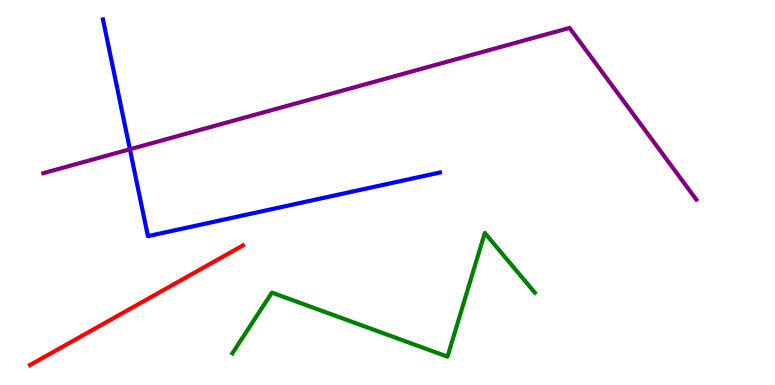[{'lines': ['blue', 'red'], 'intersections': []}, {'lines': ['green', 'red'], 'intersections': []}, {'lines': ['purple', 'red'], 'intersections': []}, {'lines': ['blue', 'green'], 'intersections': []}, {'lines': ['blue', 'purple'], 'intersections': [{'x': 1.68, 'y': 6.12}]}, {'lines': ['green', 'purple'], 'intersections': []}]